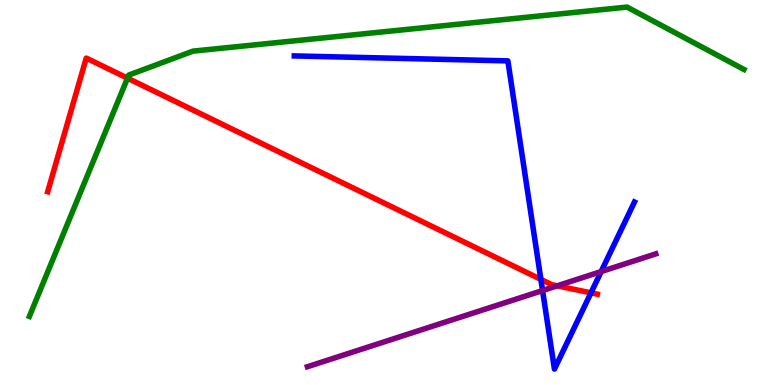[{'lines': ['blue', 'red'], 'intersections': [{'x': 6.98, 'y': 2.74}, {'x': 7.63, 'y': 2.39}]}, {'lines': ['green', 'red'], 'intersections': [{'x': 1.65, 'y': 7.97}]}, {'lines': ['purple', 'red'], 'intersections': [{'x': 7.19, 'y': 2.58}]}, {'lines': ['blue', 'green'], 'intersections': []}, {'lines': ['blue', 'purple'], 'intersections': [{'x': 7.0, 'y': 2.45}, {'x': 7.76, 'y': 2.95}]}, {'lines': ['green', 'purple'], 'intersections': []}]